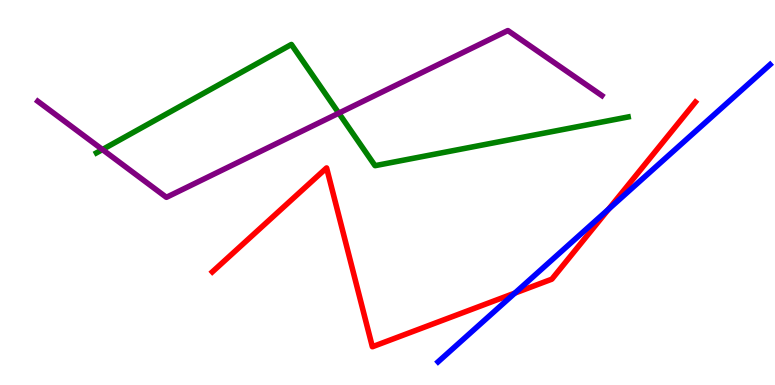[{'lines': ['blue', 'red'], 'intersections': [{'x': 6.64, 'y': 2.39}, {'x': 7.85, 'y': 4.57}]}, {'lines': ['green', 'red'], 'intersections': []}, {'lines': ['purple', 'red'], 'intersections': []}, {'lines': ['blue', 'green'], 'intersections': []}, {'lines': ['blue', 'purple'], 'intersections': []}, {'lines': ['green', 'purple'], 'intersections': [{'x': 1.32, 'y': 6.12}, {'x': 4.37, 'y': 7.06}]}]